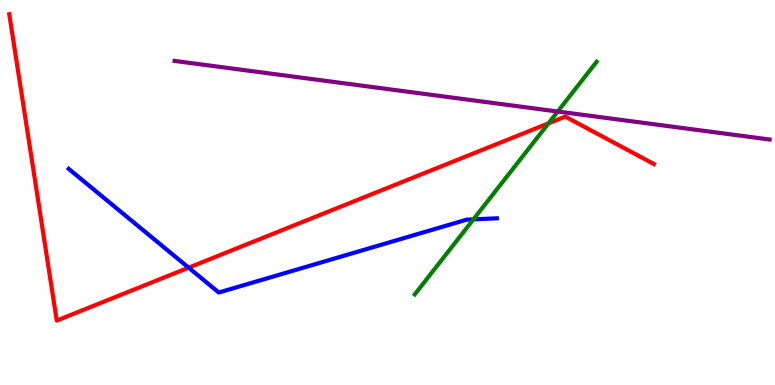[{'lines': ['blue', 'red'], 'intersections': [{'x': 2.43, 'y': 3.05}]}, {'lines': ['green', 'red'], 'intersections': [{'x': 7.08, 'y': 6.8}]}, {'lines': ['purple', 'red'], 'intersections': []}, {'lines': ['blue', 'green'], 'intersections': [{'x': 6.11, 'y': 4.3}]}, {'lines': ['blue', 'purple'], 'intersections': []}, {'lines': ['green', 'purple'], 'intersections': [{'x': 7.2, 'y': 7.1}]}]